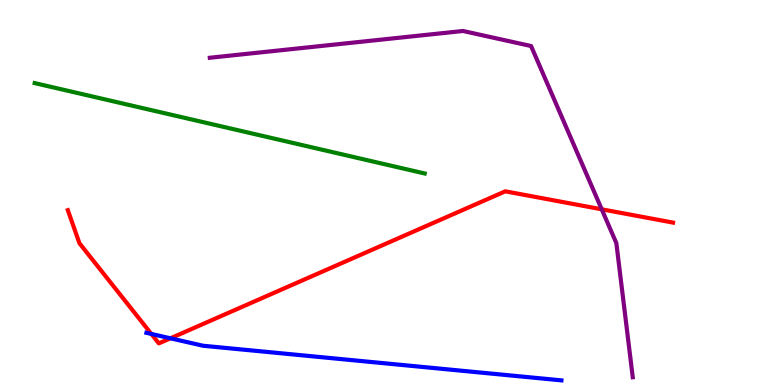[{'lines': ['blue', 'red'], 'intersections': [{'x': 1.95, 'y': 1.33}, {'x': 2.2, 'y': 1.21}]}, {'lines': ['green', 'red'], 'intersections': []}, {'lines': ['purple', 'red'], 'intersections': [{'x': 7.76, 'y': 4.56}]}, {'lines': ['blue', 'green'], 'intersections': []}, {'lines': ['blue', 'purple'], 'intersections': []}, {'lines': ['green', 'purple'], 'intersections': []}]